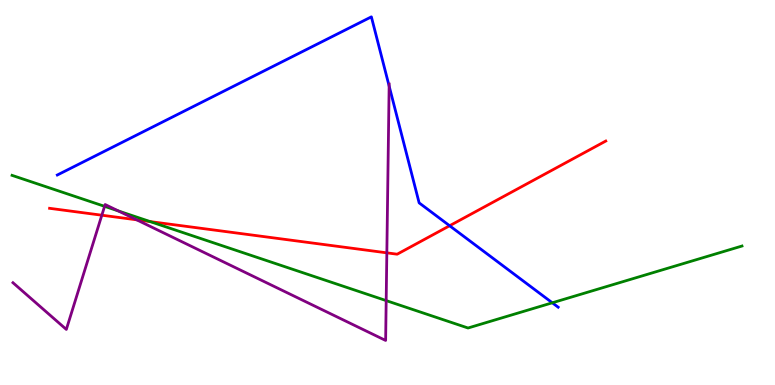[{'lines': ['blue', 'red'], 'intersections': [{'x': 5.8, 'y': 4.14}]}, {'lines': ['green', 'red'], 'intersections': [{'x': 1.94, 'y': 4.24}]}, {'lines': ['purple', 'red'], 'intersections': [{'x': 1.31, 'y': 4.41}, {'x': 1.76, 'y': 4.29}, {'x': 4.99, 'y': 3.43}]}, {'lines': ['blue', 'green'], 'intersections': [{'x': 7.13, 'y': 2.14}]}, {'lines': ['blue', 'purple'], 'intersections': [{'x': 5.02, 'y': 7.76}]}, {'lines': ['green', 'purple'], 'intersections': [{'x': 1.35, 'y': 4.64}, {'x': 1.53, 'y': 4.52}, {'x': 4.98, 'y': 2.19}]}]